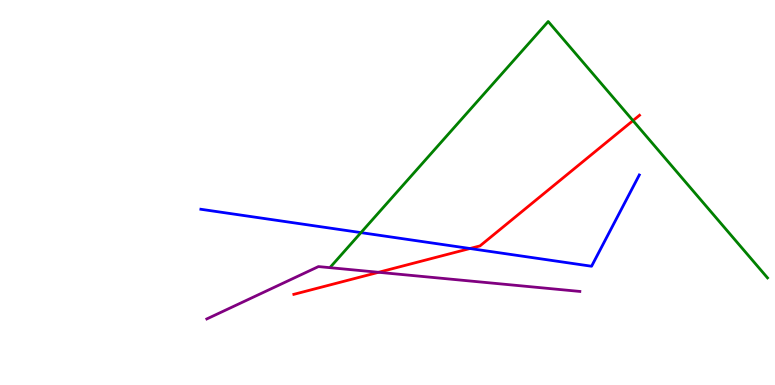[{'lines': ['blue', 'red'], 'intersections': [{'x': 6.06, 'y': 3.55}]}, {'lines': ['green', 'red'], 'intersections': [{'x': 8.17, 'y': 6.87}]}, {'lines': ['purple', 'red'], 'intersections': [{'x': 4.88, 'y': 2.93}]}, {'lines': ['blue', 'green'], 'intersections': [{'x': 4.66, 'y': 3.96}]}, {'lines': ['blue', 'purple'], 'intersections': []}, {'lines': ['green', 'purple'], 'intersections': []}]